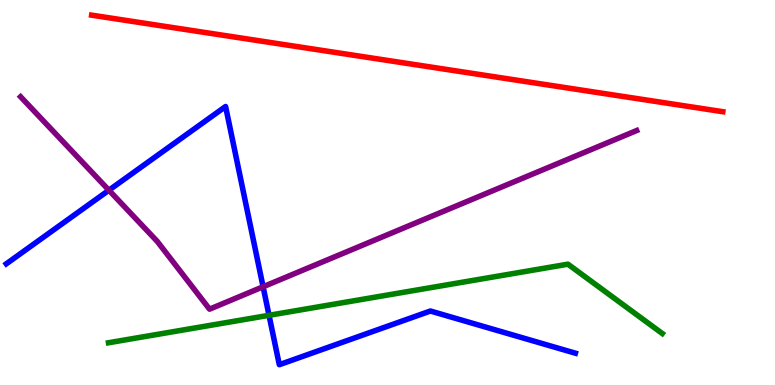[{'lines': ['blue', 'red'], 'intersections': []}, {'lines': ['green', 'red'], 'intersections': []}, {'lines': ['purple', 'red'], 'intersections': []}, {'lines': ['blue', 'green'], 'intersections': [{'x': 3.47, 'y': 1.81}]}, {'lines': ['blue', 'purple'], 'intersections': [{'x': 1.41, 'y': 5.06}, {'x': 3.39, 'y': 2.55}]}, {'lines': ['green', 'purple'], 'intersections': []}]